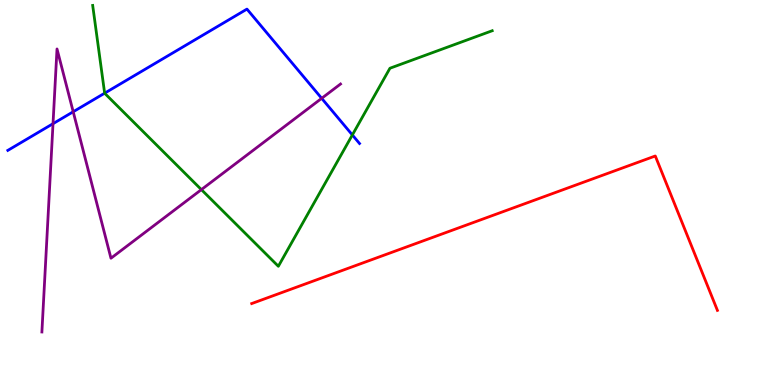[{'lines': ['blue', 'red'], 'intersections': []}, {'lines': ['green', 'red'], 'intersections': []}, {'lines': ['purple', 'red'], 'intersections': []}, {'lines': ['blue', 'green'], 'intersections': [{'x': 1.35, 'y': 7.58}, {'x': 4.55, 'y': 6.49}]}, {'lines': ['blue', 'purple'], 'intersections': [{'x': 0.684, 'y': 6.79}, {'x': 0.945, 'y': 7.1}, {'x': 4.15, 'y': 7.45}]}, {'lines': ['green', 'purple'], 'intersections': [{'x': 2.6, 'y': 5.08}]}]